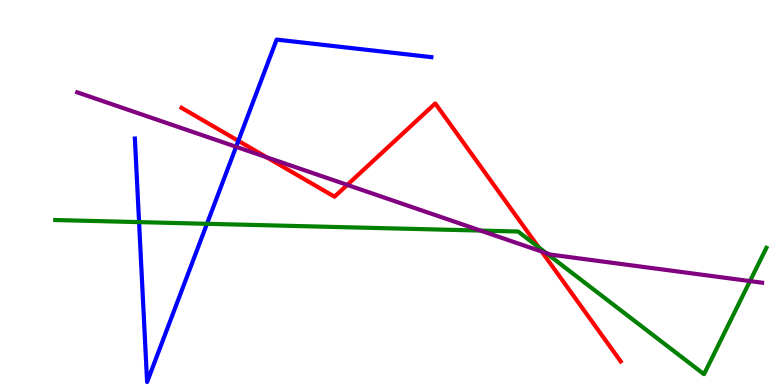[{'lines': ['blue', 'red'], 'intersections': [{'x': 3.08, 'y': 6.34}]}, {'lines': ['green', 'red'], 'intersections': [{'x': 6.95, 'y': 3.58}]}, {'lines': ['purple', 'red'], 'intersections': [{'x': 3.44, 'y': 5.92}, {'x': 4.48, 'y': 5.2}, {'x': 6.99, 'y': 3.47}]}, {'lines': ['blue', 'green'], 'intersections': [{'x': 1.79, 'y': 4.23}, {'x': 2.67, 'y': 4.19}]}, {'lines': ['blue', 'purple'], 'intersections': [{'x': 3.05, 'y': 6.19}]}, {'lines': ['green', 'purple'], 'intersections': [{'x': 6.2, 'y': 4.01}, {'x': 7.05, 'y': 3.43}, {'x': 9.68, 'y': 2.7}]}]